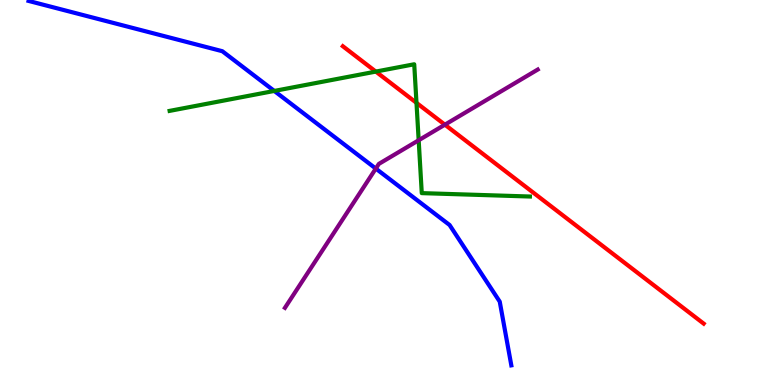[{'lines': ['blue', 'red'], 'intersections': []}, {'lines': ['green', 'red'], 'intersections': [{'x': 4.85, 'y': 8.14}, {'x': 5.37, 'y': 7.33}]}, {'lines': ['purple', 'red'], 'intersections': [{'x': 5.74, 'y': 6.76}]}, {'lines': ['blue', 'green'], 'intersections': [{'x': 3.54, 'y': 7.64}]}, {'lines': ['blue', 'purple'], 'intersections': [{'x': 4.85, 'y': 5.62}]}, {'lines': ['green', 'purple'], 'intersections': [{'x': 5.4, 'y': 6.36}]}]